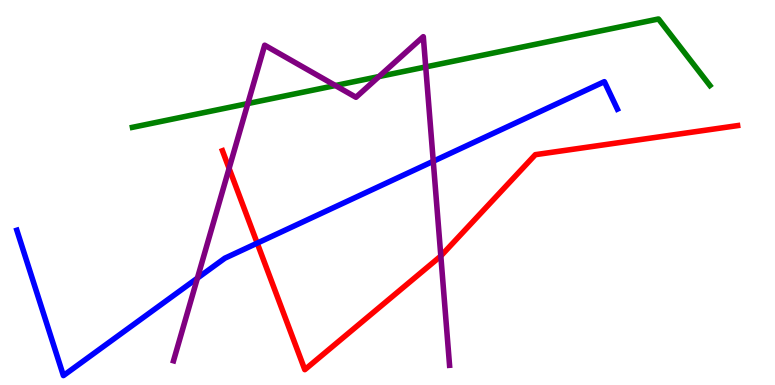[{'lines': ['blue', 'red'], 'intersections': [{'x': 3.32, 'y': 3.68}]}, {'lines': ['green', 'red'], 'intersections': []}, {'lines': ['purple', 'red'], 'intersections': [{'x': 2.96, 'y': 5.63}, {'x': 5.69, 'y': 3.35}]}, {'lines': ['blue', 'green'], 'intersections': []}, {'lines': ['blue', 'purple'], 'intersections': [{'x': 2.55, 'y': 2.78}, {'x': 5.59, 'y': 5.81}]}, {'lines': ['green', 'purple'], 'intersections': [{'x': 3.2, 'y': 7.31}, {'x': 4.33, 'y': 7.78}, {'x': 4.89, 'y': 8.01}, {'x': 5.49, 'y': 8.26}]}]